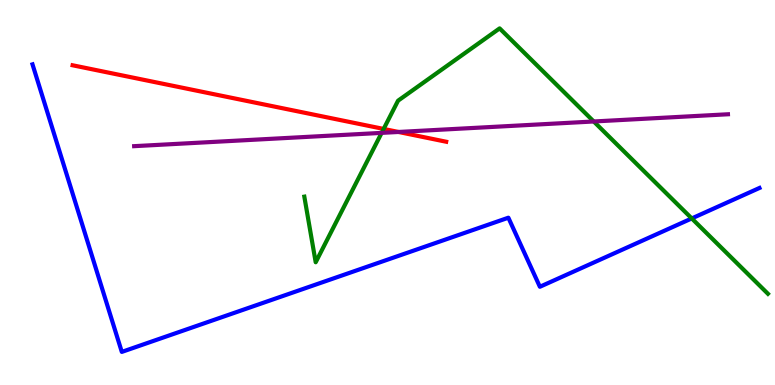[{'lines': ['blue', 'red'], 'intersections': []}, {'lines': ['green', 'red'], 'intersections': [{'x': 4.95, 'y': 6.65}]}, {'lines': ['purple', 'red'], 'intersections': [{'x': 5.14, 'y': 6.57}]}, {'lines': ['blue', 'green'], 'intersections': [{'x': 8.93, 'y': 4.33}]}, {'lines': ['blue', 'purple'], 'intersections': []}, {'lines': ['green', 'purple'], 'intersections': [{'x': 4.92, 'y': 6.55}, {'x': 7.66, 'y': 6.84}]}]